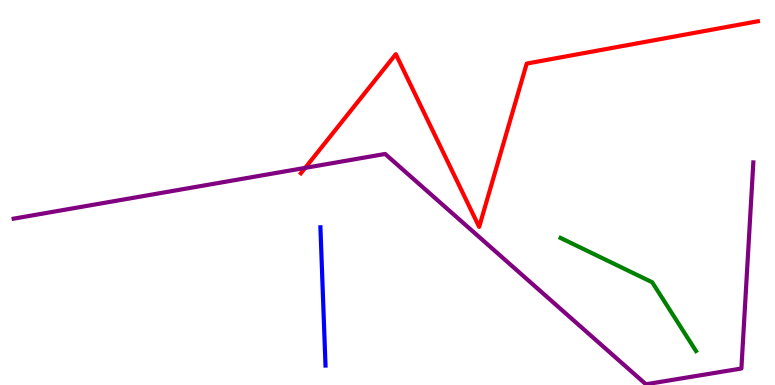[{'lines': ['blue', 'red'], 'intersections': []}, {'lines': ['green', 'red'], 'intersections': []}, {'lines': ['purple', 'red'], 'intersections': [{'x': 3.94, 'y': 5.64}]}, {'lines': ['blue', 'green'], 'intersections': []}, {'lines': ['blue', 'purple'], 'intersections': []}, {'lines': ['green', 'purple'], 'intersections': []}]